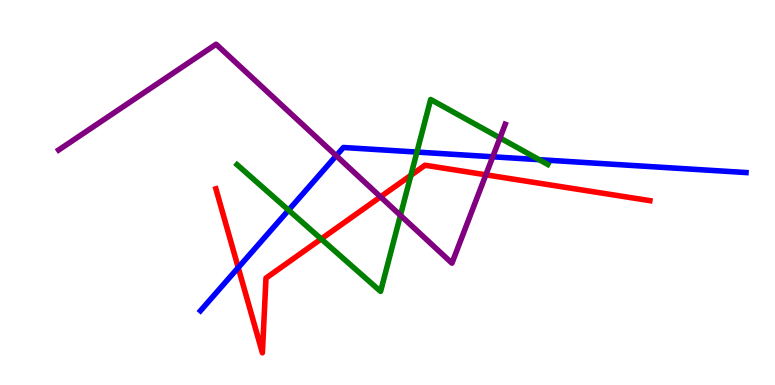[{'lines': ['blue', 'red'], 'intersections': [{'x': 3.07, 'y': 3.05}]}, {'lines': ['green', 'red'], 'intersections': [{'x': 4.14, 'y': 3.79}, {'x': 5.3, 'y': 5.45}]}, {'lines': ['purple', 'red'], 'intersections': [{'x': 4.91, 'y': 4.89}, {'x': 6.27, 'y': 5.46}]}, {'lines': ['blue', 'green'], 'intersections': [{'x': 3.72, 'y': 4.54}, {'x': 5.38, 'y': 6.05}, {'x': 6.96, 'y': 5.85}]}, {'lines': ['blue', 'purple'], 'intersections': [{'x': 4.34, 'y': 5.96}, {'x': 6.36, 'y': 5.93}]}, {'lines': ['green', 'purple'], 'intersections': [{'x': 5.17, 'y': 4.41}, {'x': 6.45, 'y': 6.42}]}]